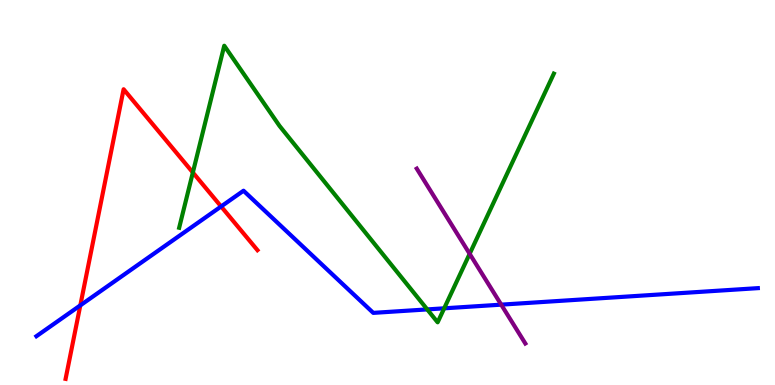[{'lines': ['blue', 'red'], 'intersections': [{'x': 1.04, 'y': 2.07}, {'x': 2.85, 'y': 4.64}]}, {'lines': ['green', 'red'], 'intersections': [{'x': 2.49, 'y': 5.52}]}, {'lines': ['purple', 'red'], 'intersections': []}, {'lines': ['blue', 'green'], 'intersections': [{'x': 5.51, 'y': 1.96}, {'x': 5.73, 'y': 1.99}]}, {'lines': ['blue', 'purple'], 'intersections': [{'x': 6.47, 'y': 2.09}]}, {'lines': ['green', 'purple'], 'intersections': [{'x': 6.06, 'y': 3.41}]}]